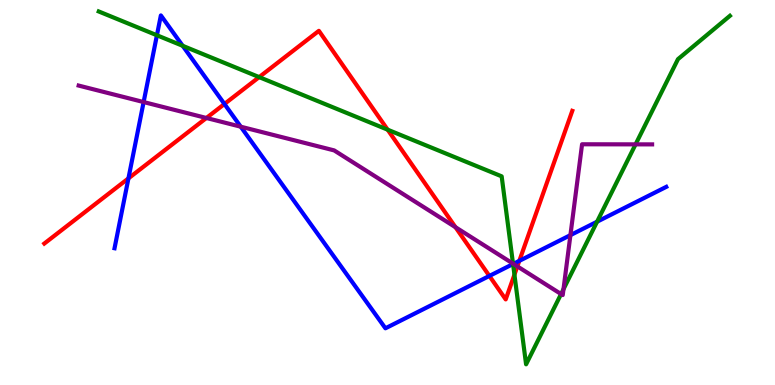[{'lines': ['blue', 'red'], 'intersections': [{'x': 1.66, 'y': 5.37}, {'x': 2.9, 'y': 7.3}, {'x': 6.31, 'y': 2.83}, {'x': 6.7, 'y': 3.22}]}, {'lines': ['green', 'red'], 'intersections': [{'x': 3.34, 'y': 8.0}, {'x': 5.0, 'y': 6.63}, {'x': 6.64, 'y': 2.87}]}, {'lines': ['purple', 'red'], 'intersections': [{'x': 2.66, 'y': 6.94}, {'x': 5.88, 'y': 4.1}, {'x': 6.68, 'y': 3.08}]}, {'lines': ['blue', 'green'], 'intersections': [{'x': 2.02, 'y': 9.08}, {'x': 2.36, 'y': 8.81}, {'x': 6.62, 'y': 3.14}, {'x': 7.7, 'y': 4.24}]}, {'lines': ['blue', 'purple'], 'intersections': [{'x': 1.85, 'y': 7.35}, {'x': 3.11, 'y': 6.71}, {'x': 6.62, 'y': 3.15}, {'x': 7.36, 'y': 3.89}]}, {'lines': ['green', 'purple'], 'intersections': [{'x': 6.62, 'y': 3.15}, {'x': 7.24, 'y': 2.36}, {'x': 7.27, 'y': 2.49}, {'x': 8.2, 'y': 6.25}]}]